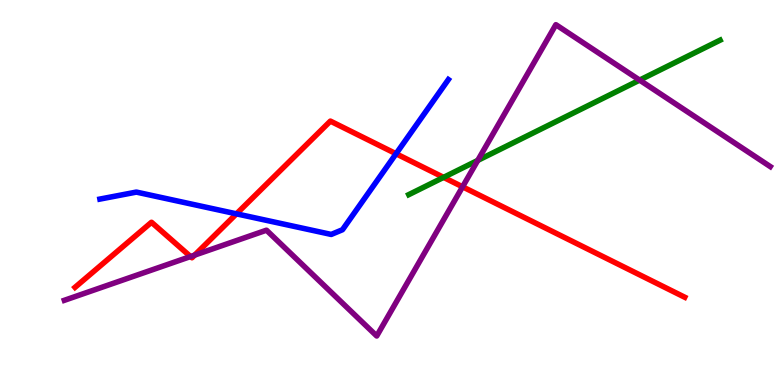[{'lines': ['blue', 'red'], 'intersections': [{'x': 3.05, 'y': 4.45}, {'x': 5.11, 'y': 6.01}]}, {'lines': ['green', 'red'], 'intersections': [{'x': 5.72, 'y': 5.39}]}, {'lines': ['purple', 'red'], 'intersections': [{'x': 2.46, 'y': 3.34}, {'x': 2.51, 'y': 3.37}, {'x': 5.97, 'y': 5.15}]}, {'lines': ['blue', 'green'], 'intersections': []}, {'lines': ['blue', 'purple'], 'intersections': []}, {'lines': ['green', 'purple'], 'intersections': [{'x': 6.16, 'y': 5.83}, {'x': 8.25, 'y': 7.92}]}]